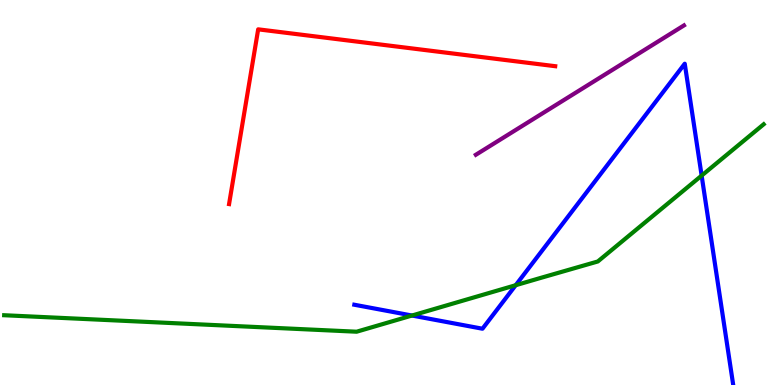[{'lines': ['blue', 'red'], 'intersections': []}, {'lines': ['green', 'red'], 'intersections': []}, {'lines': ['purple', 'red'], 'intersections': []}, {'lines': ['blue', 'green'], 'intersections': [{'x': 5.32, 'y': 1.8}, {'x': 6.65, 'y': 2.59}, {'x': 9.05, 'y': 5.44}]}, {'lines': ['blue', 'purple'], 'intersections': []}, {'lines': ['green', 'purple'], 'intersections': []}]